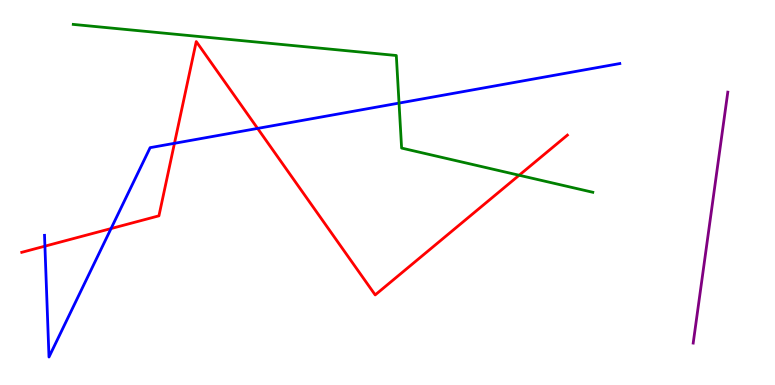[{'lines': ['blue', 'red'], 'intersections': [{'x': 0.58, 'y': 3.61}, {'x': 1.43, 'y': 4.06}, {'x': 2.25, 'y': 6.28}, {'x': 3.32, 'y': 6.66}]}, {'lines': ['green', 'red'], 'intersections': [{'x': 6.7, 'y': 5.45}]}, {'lines': ['purple', 'red'], 'intersections': []}, {'lines': ['blue', 'green'], 'intersections': [{'x': 5.15, 'y': 7.32}]}, {'lines': ['blue', 'purple'], 'intersections': []}, {'lines': ['green', 'purple'], 'intersections': []}]